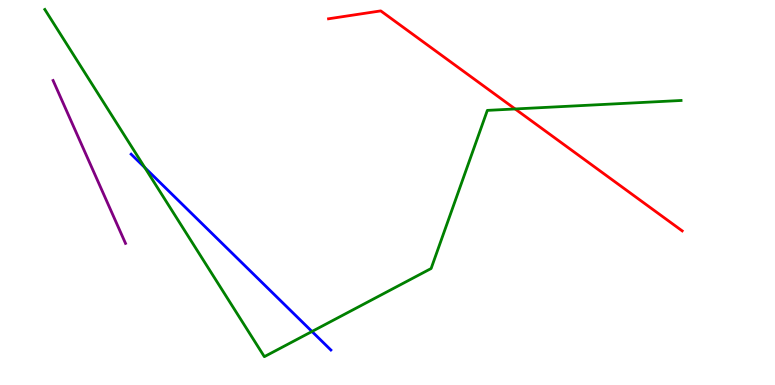[{'lines': ['blue', 'red'], 'intersections': []}, {'lines': ['green', 'red'], 'intersections': [{'x': 6.65, 'y': 7.17}]}, {'lines': ['purple', 'red'], 'intersections': []}, {'lines': ['blue', 'green'], 'intersections': [{'x': 1.87, 'y': 5.65}, {'x': 4.03, 'y': 1.39}]}, {'lines': ['blue', 'purple'], 'intersections': []}, {'lines': ['green', 'purple'], 'intersections': []}]